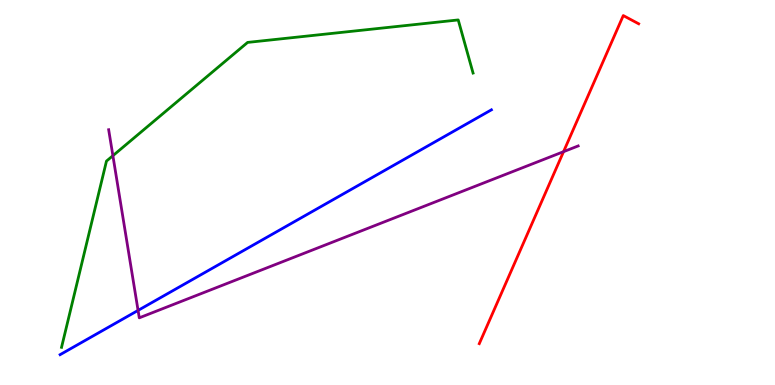[{'lines': ['blue', 'red'], 'intersections': []}, {'lines': ['green', 'red'], 'intersections': []}, {'lines': ['purple', 'red'], 'intersections': [{'x': 7.27, 'y': 6.06}]}, {'lines': ['blue', 'green'], 'intersections': []}, {'lines': ['blue', 'purple'], 'intersections': [{'x': 1.78, 'y': 1.94}]}, {'lines': ['green', 'purple'], 'intersections': [{'x': 1.46, 'y': 5.96}]}]